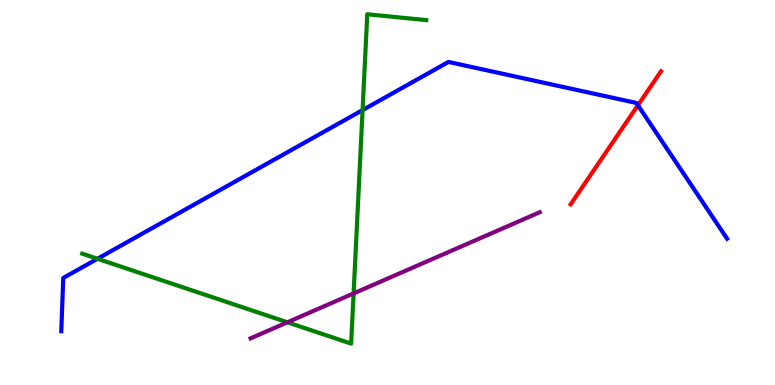[{'lines': ['blue', 'red'], 'intersections': [{'x': 8.23, 'y': 7.27}]}, {'lines': ['green', 'red'], 'intersections': []}, {'lines': ['purple', 'red'], 'intersections': []}, {'lines': ['blue', 'green'], 'intersections': [{'x': 1.26, 'y': 3.28}, {'x': 4.68, 'y': 7.14}]}, {'lines': ['blue', 'purple'], 'intersections': []}, {'lines': ['green', 'purple'], 'intersections': [{'x': 3.71, 'y': 1.63}, {'x': 4.56, 'y': 2.38}]}]